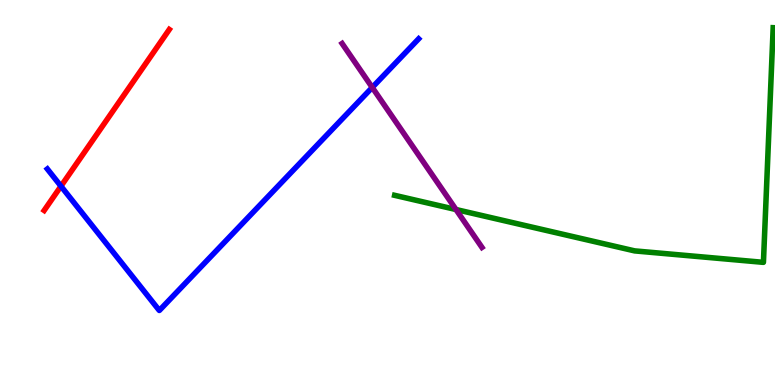[{'lines': ['blue', 'red'], 'intersections': [{'x': 0.787, 'y': 5.16}]}, {'lines': ['green', 'red'], 'intersections': []}, {'lines': ['purple', 'red'], 'intersections': []}, {'lines': ['blue', 'green'], 'intersections': []}, {'lines': ['blue', 'purple'], 'intersections': [{'x': 4.8, 'y': 7.73}]}, {'lines': ['green', 'purple'], 'intersections': [{'x': 5.88, 'y': 4.56}]}]